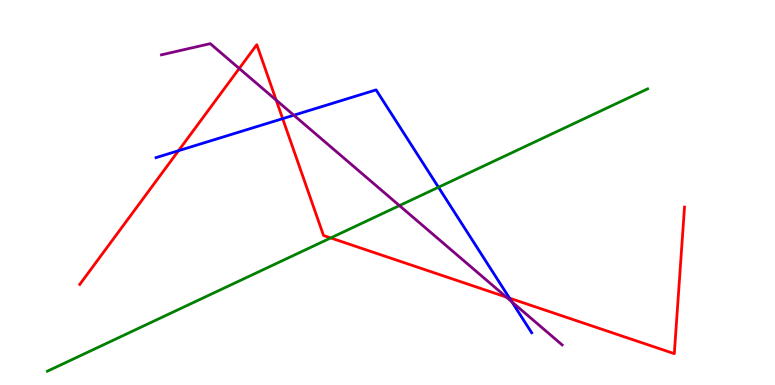[{'lines': ['blue', 'red'], 'intersections': [{'x': 2.3, 'y': 6.09}, {'x': 3.65, 'y': 6.92}, {'x': 6.57, 'y': 2.26}]}, {'lines': ['green', 'red'], 'intersections': [{'x': 4.27, 'y': 3.82}]}, {'lines': ['purple', 'red'], 'intersections': [{'x': 3.09, 'y': 8.22}, {'x': 3.56, 'y': 7.4}, {'x': 6.53, 'y': 2.28}]}, {'lines': ['blue', 'green'], 'intersections': [{'x': 5.66, 'y': 5.14}]}, {'lines': ['blue', 'purple'], 'intersections': [{'x': 3.79, 'y': 7.01}, {'x': 6.61, 'y': 2.16}]}, {'lines': ['green', 'purple'], 'intersections': [{'x': 5.15, 'y': 4.66}]}]